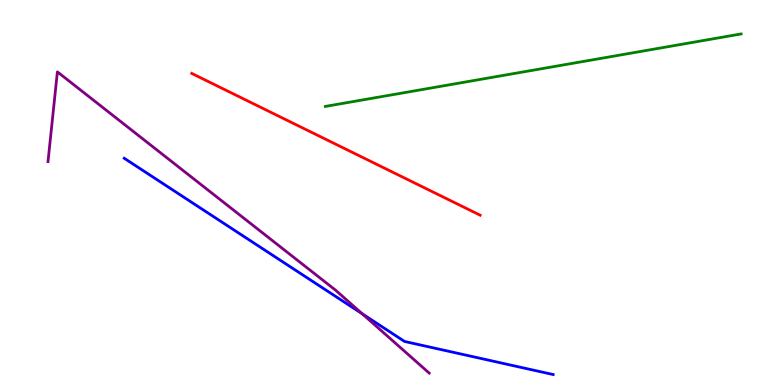[{'lines': ['blue', 'red'], 'intersections': []}, {'lines': ['green', 'red'], 'intersections': []}, {'lines': ['purple', 'red'], 'intersections': []}, {'lines': ['blue', 'green'], 'intersections': []}, {'lines': ['blue', 'purple'], 'intersections': [{'x': 4.67, 'y': 1.85}]}, {'lines': ['green', 'purple'], 'intersections': []}]